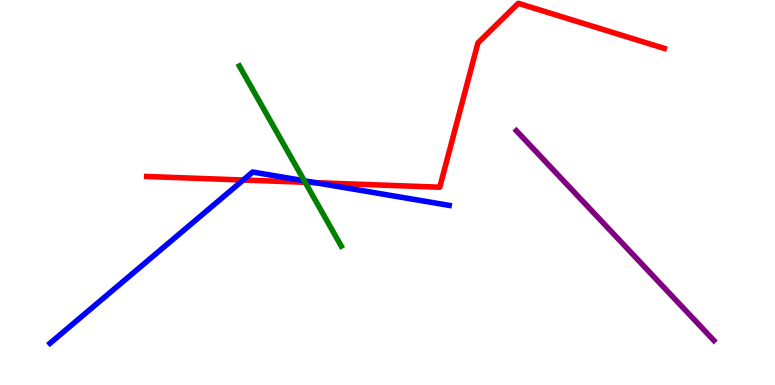[{'lines': ['blue', 'red'], 'intersections': [{'x': 3.14, 'y': 5.32}, {'x': 4.07, 'y': 5.26}]}, {'lines': ['green', 'red'], 'intersections': [{'x': 3.94, 'y': 5.27}]}, {'lines': ['purple', 'red'], 'intersections': []}, {'lines': ['blue', 'green'], 'intersections': [{'x': 3.93, 'y': 5.3}]}, {'lines': ['blue', 'purple'], 'intersections': []}, {'lines': ['green', 'purple'], 'intersections': []}]